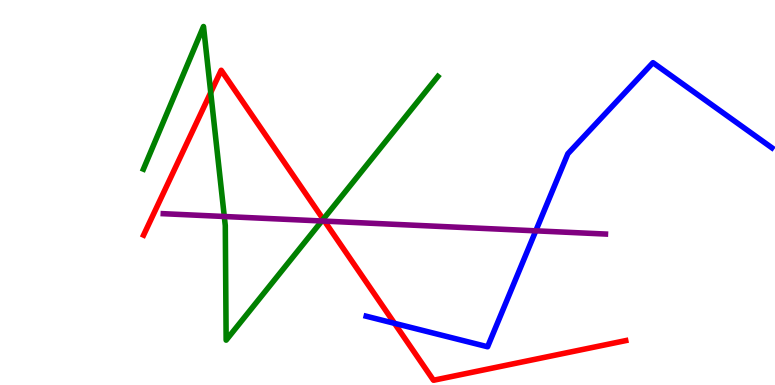[{'lines': ['blue', 'red'], 'intersections': [{'x': 5.09, 'y': 1.6}]}, {'lines': ['green', 'red'], 'intersections': [{'x': 2.72, 'y': 7.6}, {'x': 4.17, 'y': 4.31}]}, {'lines': ['purple', 'red'], 'intersections': [{'x': 4.19, 'y': 4.26}]}, {'lines': ['blue', 'green'], 'intersections': []}, {'lines': ['blue', 'purple'], 'intersections': [{'x': 6.91, 'y': 4.0}]}, {'lines': ['green', 'purple'], 'intersections': [{'x': 2.89, 'y': 4.38}, {'x': 4.15, 'y': 4.26}]}]